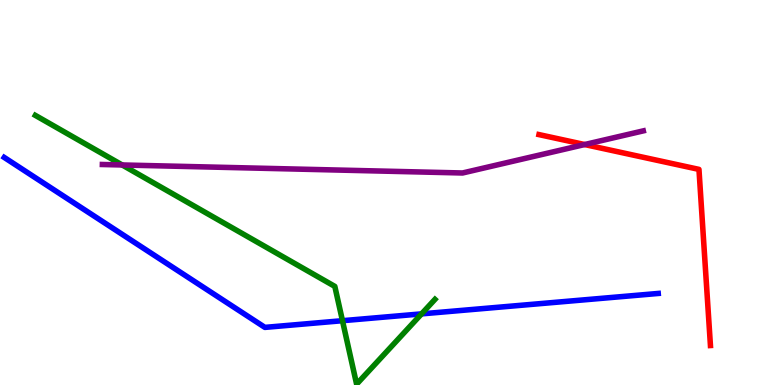[{'lines': ['blue', 'red'], 'intersections': []}, {'lines': ['green', 'red'], 'intersections': []}, {'lines': ['purple', 'red'], 'intersections': [{'x': 7.54, 'y': 6.25}]}, {'lines': ['blue', 'green'], 'intersections': [{'x': 4.42, 'y': 1.67}, {'x': 5.44, 'y': 1.85}]}, {'lines': ['blue', 'purple'], 'intersections': []}, {'lines': ['green', 'purple'], 'intersections': [{'x': 1.58, 'y': 5.72}]}]